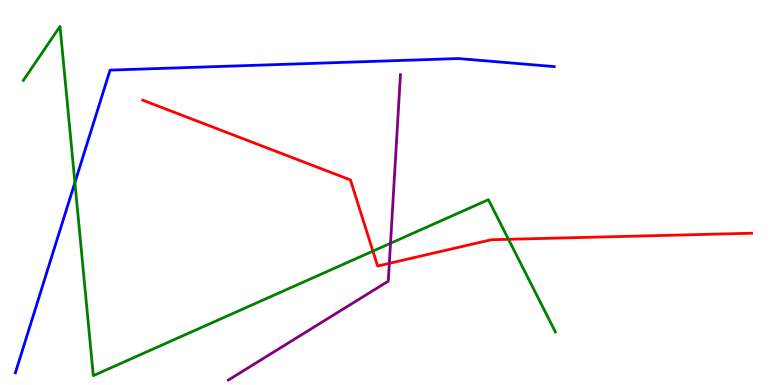[{'lines': ['blue', 'red'], 'intersections': []}, {'lines': ['green', 'red'], 'intersections': [{'x': 4.81, 'y': 3.48}, {'x': 6.56, 'y': 3.78}]}, {'lines': ['purple', 'red'], 'intersections': [{'x': 5.02, 'y': 3.16}]}, {'lines': ['blue', 'green'], 'intersections': [{'x': 0.966, 'y': 5.26}]}, {'lines': ['blue', 'purple'], 'intersections': []}, {'lines': ['green', 'purple'], 'intersections': [{'x': 5.04, 'y': 3.68}]}]